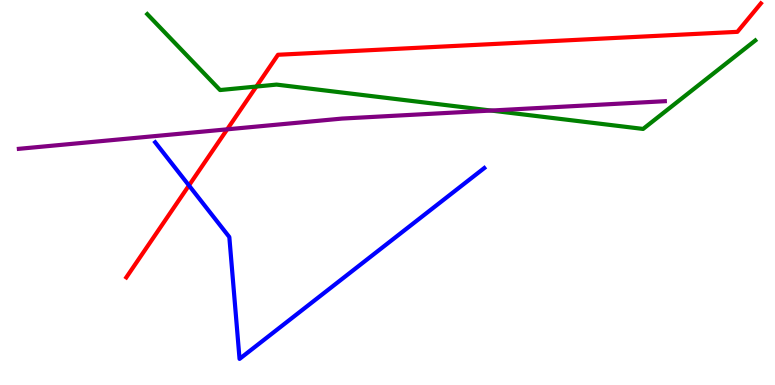[{'lines': ['blue', 'red'], 'intersections': [{'x': 2.44, 'y': 5.18}]}, {'lines': ['green', 'red'], 'intersections': [{'x': 3.31, 'y': 7.75}]}, {'lines': ['purple', 'red'], 'intersections': [{'x': 2.93, 'y': 6.64}]}, {'lines': ['blue', 'green'], 'intersections': []}, {'lines': ['blue', 'purple'], 'intersections': []}, {'lines': ['green', 'purple'], 'intersections': [{'x': 6.34, 'y': 7.13}]}]